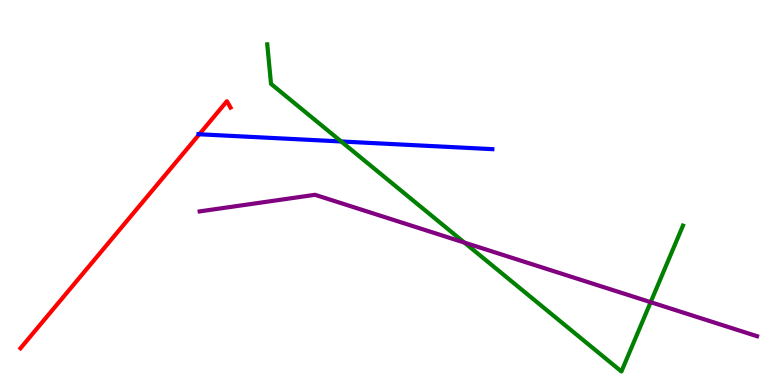[{'lines': ['blue', 'red'], 'intersections': [{'x': 2.57, 'y': 6.51}]}, {'lines': ['green', 'red'], 'intersections': []}, {'lines': ['purple', 'red'], 'intersections': []}, {'lines': ['blue', 'green'], 'intersections': [{'x': 4.4, 'y': 6.33}]}, {'lines': ['blue', 'purple'], 'intersections': []}, {'lines': ['green', 'purple'], 'intersections': [{'x': 5.99, 'y': 3.7}, {'x': 8.4, 'y': 2.15}]}]